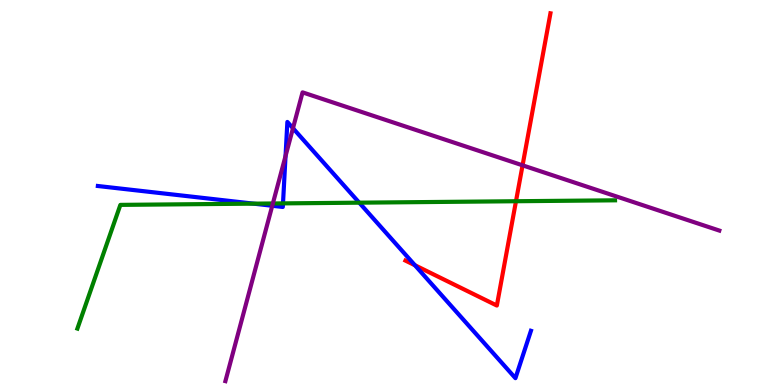[{'lines': ['blue', 'red'], 'intersections': [{'x': 5.35, 'y': 3.11}]}, {'lines': ['green', 'red'], 'intersections': [{'x': 6.66, 'y': 4.77}]}, {'lines': ['purple', 'red'], 'intersections': [{'x': 6.74, 'y': 5.71}]}, {'lines': ['blue', 'green'], 'intersections': [{'x': 3.27, 'y': 4.71}, {'x': 3.65, 'y': 4.72}, {'x': 4.64, 'y': 4.74}]}, {'lines': ['blue', 'purple'], 'intersections': [{'x': 3.51, 'y': 4.66}, {'x': 3.68, 'y': 5.95}, {'x': 3.78, 'y': 6.67}]}, {'lines': ['green', 'purple'], 'intersections': [{'x': 3.52, 'y': 4.71}]}]